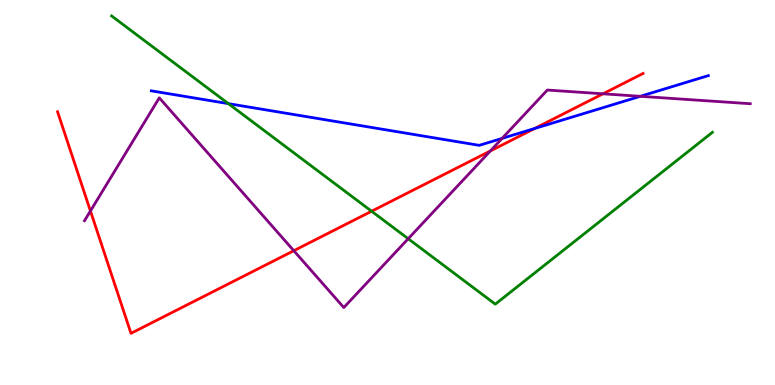[{'lines': ['blue', 'red'], 'intersections': [{'x': 6.9, 'y': 6.66}]}, {'lines': ['green', 'red'], 'intersections': [{'x': 4.79, 'y': 4.51}]}, {'lines': ['purple', 'red'], 'intersections': [{'x': 1.17, 'y': 4.52}, {'x': 3.79, 'y': 3.49}, {'x': 6.33, 'y': 6.08}, {'x': 7.78, 'y': 7.56}]}, {'lines': ['blue', 'green'], 'intersections': [{'x': 2.95, 'y': 7.31}]}, {'lines': ['blue', 'purple'], 'intersections': [{'x': 6.48, 'y': 6.41}, {'x': 8.26, 'y': 7.5}]}, {'lines': ['green', 'purple'], 'intersections': [{'x': 5.27, 'y': 3.8}]}]